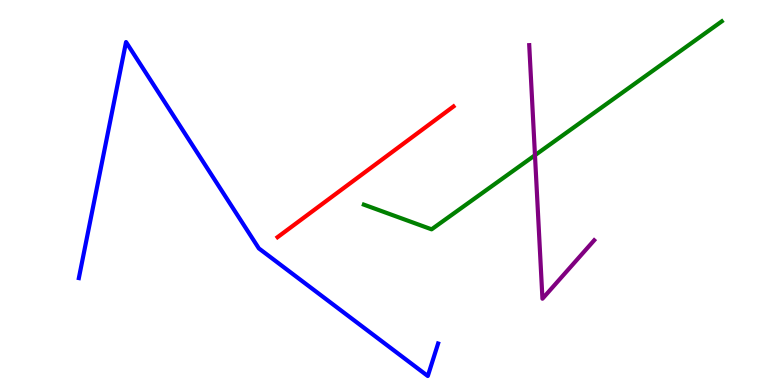[{'lines': ['blue', 'red'], 'intersections': []}, {'lines': ['green', 'red'], 'intersections': []}, {'lines': ['purple', 'red'], 'intersections': []}, {'lines': ['blue', 'green'], 'intersections': []}, {'lines': ['blue', 'purple'], 'intersections': []}, {'lines': ['green', 'purple'], 'intersections': [{'x': 6.9, 'y': 5.97}]}]